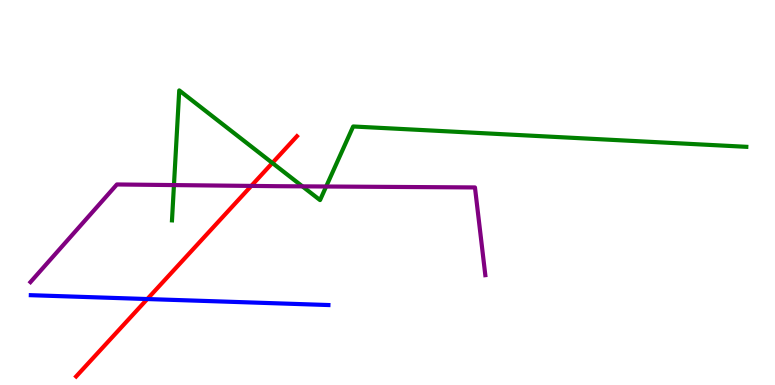[{'lines': ['blue', 'red'], 'intersections': [{'x': 1.9, 'y': 2.23}]}, {'lines': ['green', 'red'], 'intersections': [{'x': 3.51, 'y': 5.77}]}, {'lines': ['purple', 'red'], 'intersections': [{'x': 3.24, 'y': 5.17}]}, {'lines': ['blue', 'green'], 'intersections': []}, {'lines': ['blue', 'purple'], 'intersections': []}, {'lines': ['green', 'purple'], 'intersections': [{'x': 2.24, 'y': 5.19}, {'x': 3.9, 'y': 5.16}, {'x': 4.21, 'y': 5.16}]}]